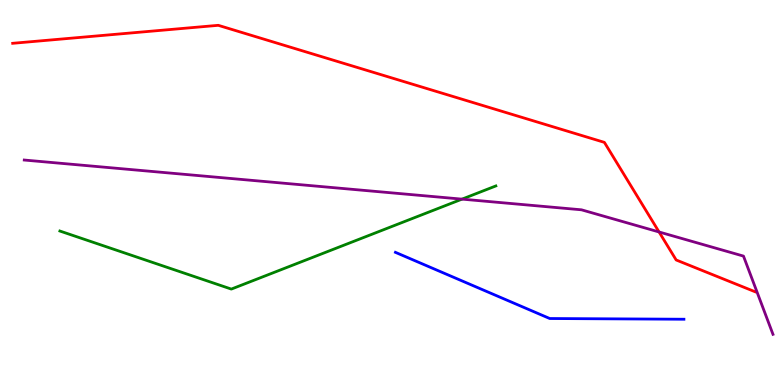[{'lines': ['blue', 'red'], 'intersections': []}, {'lines': ['green', 'red'], 'intersections': []}, {'lines': ['purple', 'red'], 'intersections': [{'x': 8.5, 'y': 3.97}]}, {'lines': ['blue', 'green'], 'intersections': []}, {'lines': ['blue', 'purple'], 'intersections': []}, {'lines': ['green', 'purple'], 'intersections': [{'x': 5.96, 'y': 4.83}]}]